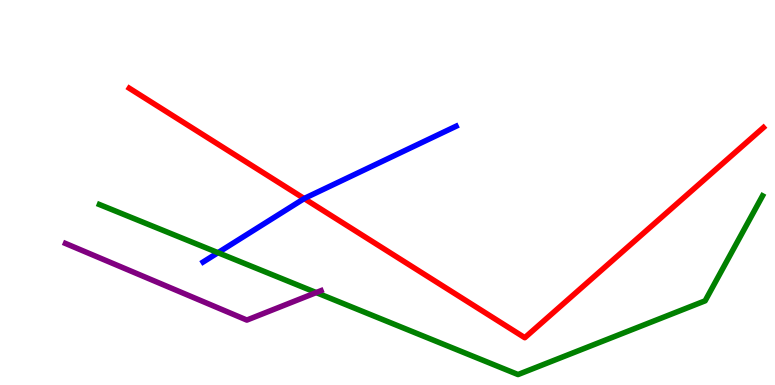[{'lines': ['blue', 'red'], 'intersections': [{'x': 3.93, 'y': 4.84}]}, {'lines': ['green', 'red'], 'intersections': []}, {'lines': ['purple', 'red'], 'intersections': []}, {'lines': ['blue', 'green'], 'intersections': [{'x': 2.81, 'y': 3.44}]}, {'lines': ['blue', 'purple'], 'intersections': []}, {'lines': ['green', 'purple'], 'intersections': [{'x': 4.08, 'y': 2.4}]}]